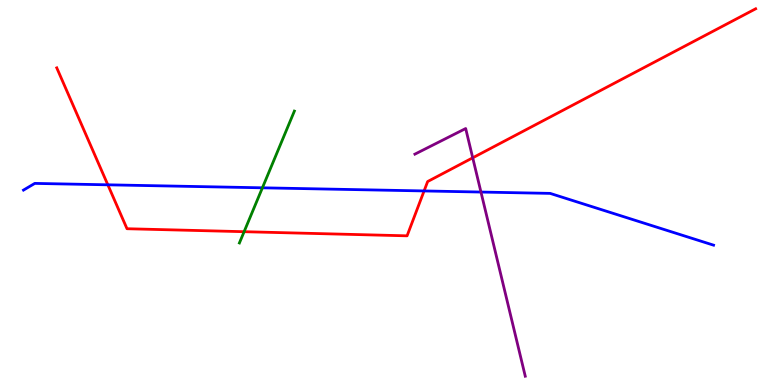[{'lines': ['blue', 'red'], 'intersections': [{'x': 1.39, 'y': 5.2}, {'x': 5.47, 'y': 5.04}]}, {'lines': ['green', 'red'], 'intersections': [{'x': 3.15, 'y': 3.98}]}, {'lines': ['purple', 'red'], 'intersections': [{'x': 6.1, 'y': 5.9}]}, {'lines': ['blue', 'green'], 'intersections': [{'x': 3.39, 'y': 5.12}]}, {'lines': ['blue', 'purple'], 'intersections': [{'x': 6.21, 'y': 5.01}]}, {'lines': ['green', 'purple'], 'intersections': []}]